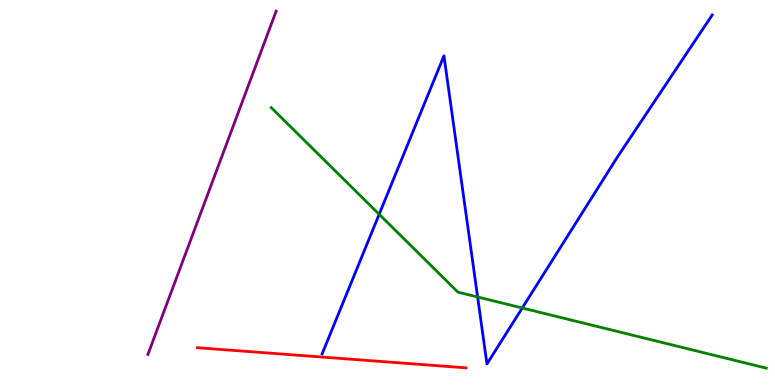[{'lines': ['blue', 'red'], 'intersections': []}, {'lines': ['green', 'red'], 'intersections': []}, {'lines': ['purple', 'red'], 'intersections': []}, {'lines': ['blue', 'green'], 'intersections': [{'x': 4.89, 'y': 4.43}, {'x': 6.16, 'y': 2.29}, {'x': 6.74, 'y': 2.0}]}, {'lines': ['blue', 'purple'], 'intersections': []}, {'lines': ['green', 'purple'], 'intersections': []}]